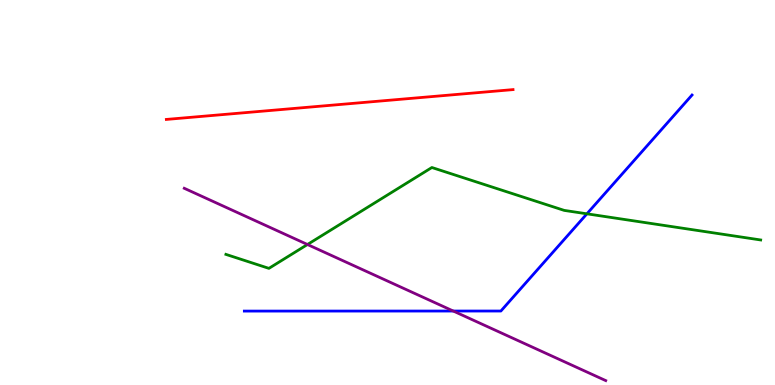[{'lines': ['blue', 'red'], 'intersections': []}, {'lines': ['green', 'red'], 'intersections': []}, {'lines': ['purple', 'red'], 'intersections': []}, {'lines': ['blue', 'green'], 'intersections': [{'x': 7.57, 'y': 4.45}]}, {'lines': ['blue', 'purple'], 'intersections': [{'x': 5.85, 'y': 1.92}]}, {'lines': ['green', 'purple'], 'intersections': [{'x': 3.97, 'y': 3.65}]}]